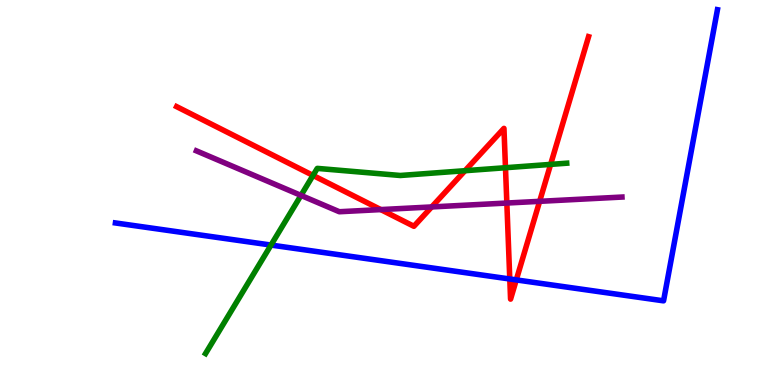[{'lines': ['blue', 'red'], 'intersections': [{'x': 6.58, 'y': 2.75}, {'x': 6.66, 'y': 2.73}]}, {'lines': ['green', 'red'], 'intersections': [{'x': 4.04, 'y': 5.44}, {'x': 6.0, 'y': 5.57}, {'x': 6.52, 'y': 5.64}, {'x': 7.1, 'y': 5.73}]}, {'lines': ['purple', 'red'], 'intersections': [{'x': 4.91, 'y': 4.56}, {'x': 5.57, 'y': 4.62}, {'x': 6.54, 'y': 4.73}, {'x': 6.96, 'y': 4.77}]}, {'lines': ['blue', 'green'], 'intersections': [{'x': 3.5, 'y': 3.63}]}, {'lines': ['blue', 'purple'], 'intersections': []}, {'lines': ['green', 'purple'], 'intersections': [{'x': 3.88, 'y': 4.92}]}]